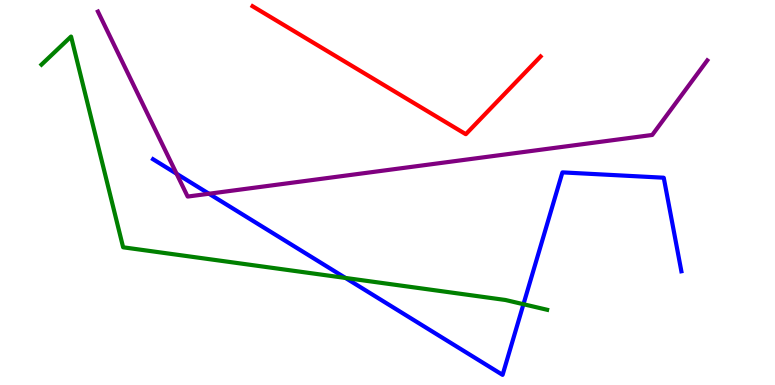[{'lines': ['blue', 'red'], 'intersections': []}, {'lines': ['green', 'red'], 'intersections': []}, {'lines': ['purple', 'red'], 'intersections': []}, {'lines': ['blue', 'green'], 'intersections': [{'x': 4.46, 'y': 2.78}, {'x': 6.75, 'y': 2.1}]}, {'lines': ['blue', 'purple'], 'intersections': [{'x': 2.28, 'y': 5.49}, {'x': 2.7, 'y': 4.97}]}, {'lines': ['green', 'purple'], 'intersections': []}]